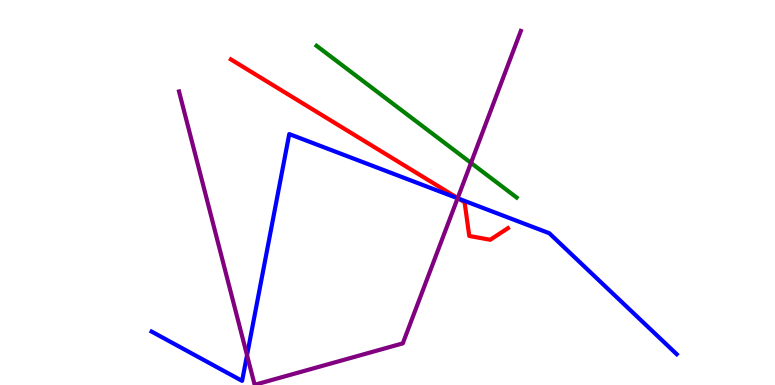[{'lines': ['blue', 'red'], 'intersections': [{'x': 5.92, 'y': 4.84}]}, {'lines': ['green', 'red'], 'intersections': []}, {'lines': ['purple', 'red'], 'intersections': [{'x': 5.91, 'y': 4.86}]}, {'lines': ['blue', 'green'], 'intersections': []}, {'lines': ['blue', 'purple'], 'intersections': [{'x': 3.19, 'y': 0.775}, {'x': 5.9, 'y': 4.85}]}, {'lines': ['green', 'purple'], 'intersections': [{'x': 6.08, 'y': 5.77}]}]